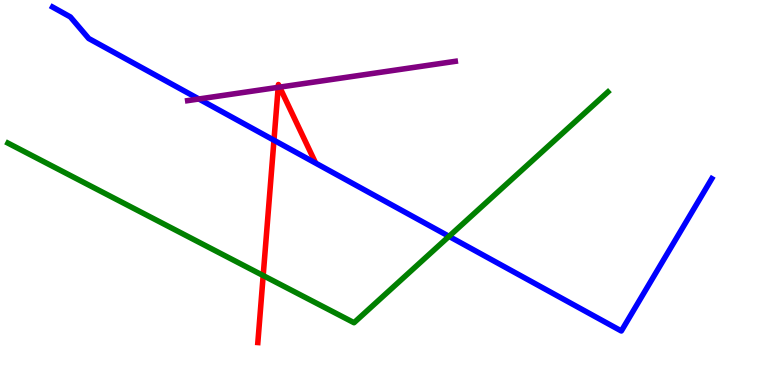[{'lines': ['blue', 'red'], 'intersections': [{'x': 3.54, 'y': 6.36}]}, {'lines': ['green', 'red'], 'intersections': [{'x': 3.4, 'y': 2.84}]}, {'lines': ['purple', 'red'], 'intersections': [{'x': 3.59, 'y': 7.73}, {'x': 3.61, 'y': 7.74}]}, {'lines': ['blue', 'green'], 'intersections': [{'x': 5.79, 'y': 3.86}]}, {'lines': ['blue', 'purple'], 'intersections': [{'x': 2.57, 'y': 7.43}]}, {'lines': ['green', 'purple'], 'intersections': []}]